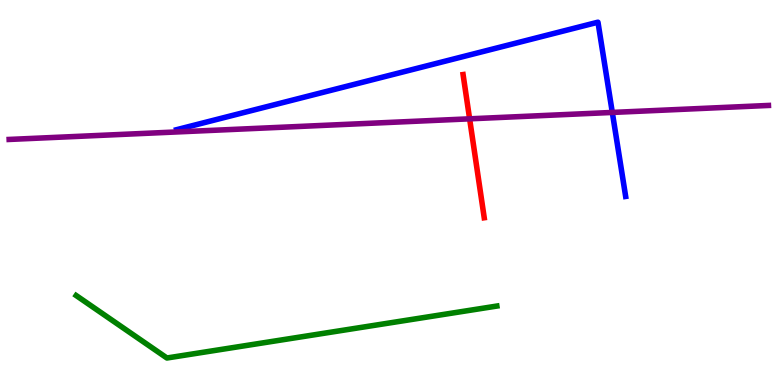[{'lines': ['blue', 'red'], 'intersections': []}, {'lines': ['green', 'red'], 'intersections': []}, {'lines': ['purple', 'red'], 'intersections': [{'x': 6.06, 'y': 6.91}]}, {'lines': ['blue', 'green'], 'intersections': []}, {'lines': ['blue', 'purple'], 'intersections': [{'x': 7.9, 'y': 7.08}]}, {'lines': ['green', 'purple'], 'intersections': []}]